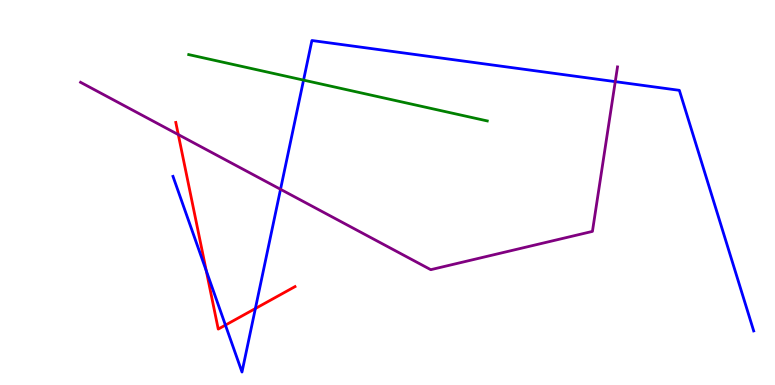[{'lines': ['blue', 'red'], 'intersections': [{'x': 2.66, 'y': 2.97}, {'x': 2.91, 'y': 1.56}, {'x': 3.3, 'y': 1.99}]}, {'lines': ['green', 'red'], 'intersections': []}, {'lines': ['purple', 'red'], 'intersections': [{'x': 2.3, 'y': 6.5}]}, {'lines': ['blue', 'green'], 'intersections': [{'x': 3.92, 'y': 7.92}]}, {'lines': ['blue', 'purple'], 'intersections': [{'x': 3.62, 'y': 5.08}, {'x': 7.94, 'y': 7.88}]}, {'lines': ['green', 'purple'], 'intersections': []}]